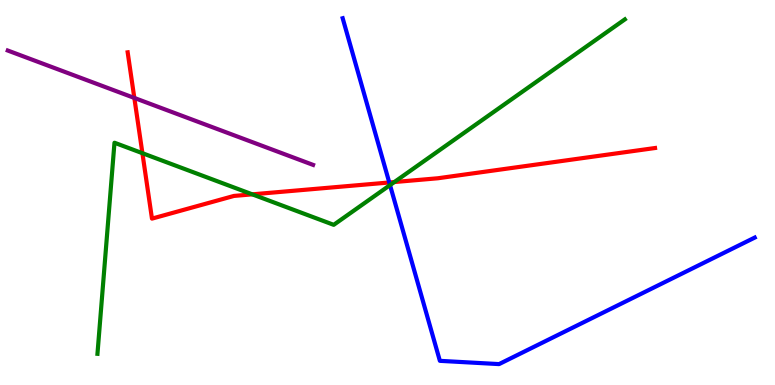[{'lines': ['blue', 'red'], 'intersections': [{'x': 5.02, 'y': 5.26}]}, {'lines': ['green', 'red'], 'intersections': [{'x': 1.84, 'y': 6.02}, {'x': 3.26, 'y': 4.95}, {'x': 5.09, 'y': 5.27}]}, {'lines': ['purple', 'red'], 'intersections': [{'x': 1.73, 'y': 7.46}]}, {'lines': ['blue', 'green'], 'intersections': [{'x': 5.03, 'y': 5.19}]}, {'lines': ['blue', 'purple'], 'intersections': []}, {'lines': ['green', 'purple'], 'intersections': []}]